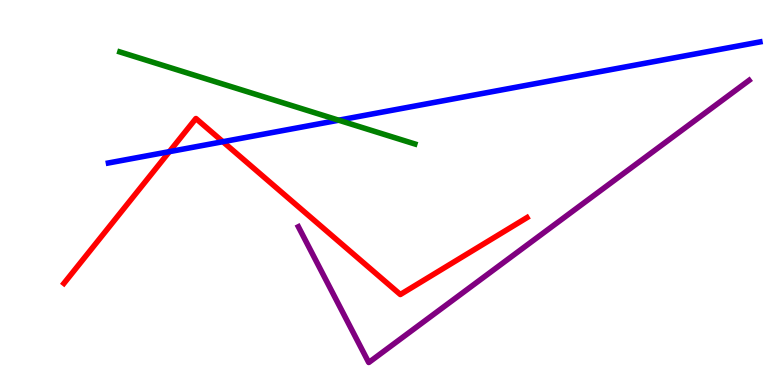[{'lines': ['blue', 'red'], 'intersections': [{'x': 2.19, 'y': 6.06}, {'x': 2.88, 'y': 6.32}]}, {'lines': ['green', 'red'], 'intersections': []}, {'lines': ['purple', 'red'], 'intersections': []}, {'lines': ['blue', 'green'], 'intersections': [{'x': 4.37, 'y': 6.88}]}, {'lines': ['blue', 'purple'], 'intersections': []}, {'lines': ['green', 'purple'], 'intersections': []}]